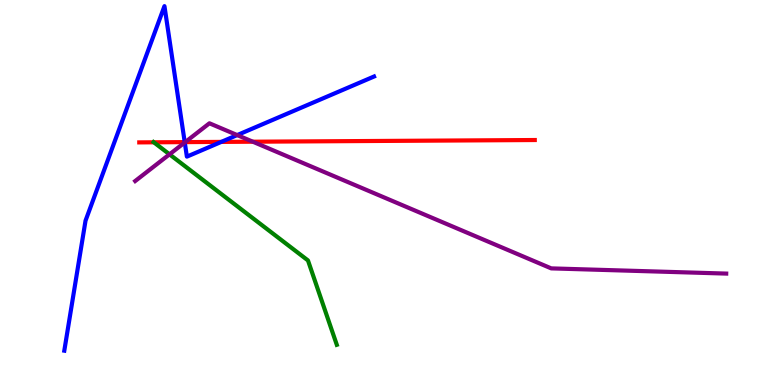[{'lines': ['blue', 'red'], 'intersections': [{'x': 2.38, 'y': 6.31}, {'x': 2.86, 'y': 6.31}]}, {'lines': ['green', 'red'], 'intersections': [{'x': 1.98, 'y': 6.3}]}, {'lines': ['purple', 'red'], 'intersections': [{'x': 2.39, 'y': 6.31}, {'x': 3.26, 'y': 6.32}]}, {'lines': ['blue', 'green'], 'intersections': []}, {'lines': ['blue', 'purple'], 'intersections': [{'x': 2.38, 'y': 6.3}, {'x': 3.06, 'y': 6.49}]}, {'lines': ['green', 'purple'], 'intersections': [{'x': 2.19, 'y': 5.99}]}]